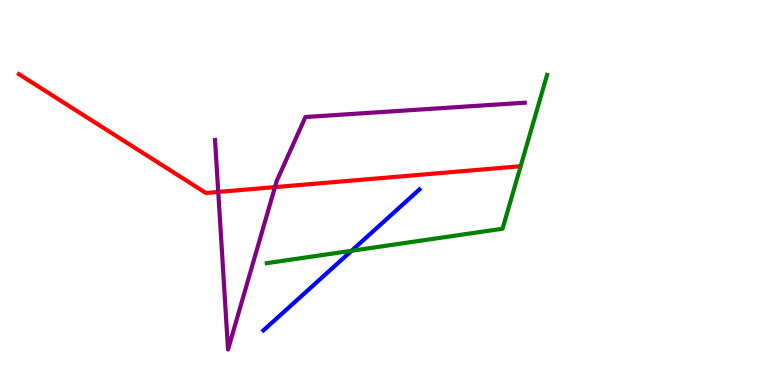[{'lines': ['blue', 'red'], 'intersections': []}, {'lines': ['green', 'red'], 'intersections': []}, {'lines': ['purple', 'red'], 'intersections': [{'x': 2.82, 'y': 5.01}, {'x': 3.55, 'y': 5.14}]}, {'lines': ['blue', 'green'], 'intersections': [{'x': 4.54, 'y': 3.49}]}, {'lines': ['blue', 'purple'], 'intersections': []}, {'lines': ['green', 'purple'], 'intersections': []}]